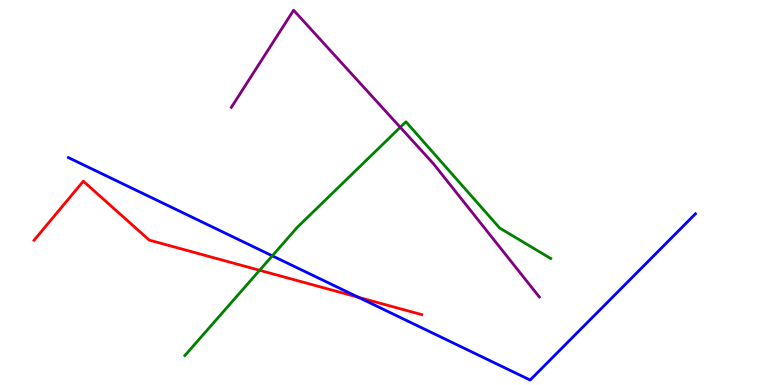[{'lines': ['blue', 'red'], 'intersections': [{'x': 4.62, 'y': 2.28}]}, {'lines': ['green', 'red'], 'intersections': [{'x': 3.35, 'y': 2.98}]}, {'lines': ['purple', 'red'], 'intersections': []}, {'lines': ['blue', 'green'], 'intersections': [{'x': 3.51, 'y': 3.36}]}, {'lines': ['blue', 'purple'], 'intersections': []}, {'lines': ['green', 'purple'], 'intersections': [{'x': 5.16, 'y': 6.69}]}]